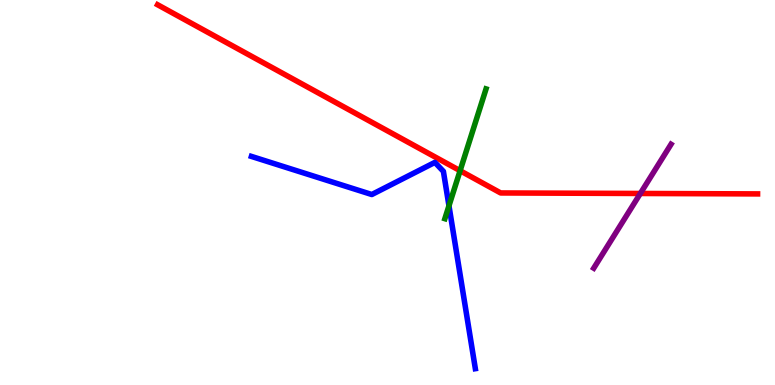[{'lines': ['blue', 'red'], 'intersections': []}, {'lines': ['green', 'red'], 'intersections': [{'x': 5.94, 'y': 5.57}]}, {'lines': ['purple', 'red'], 'intersections': [{'x': 8.26, 'y': 4.97}]}, {'lines': ['blue', 'green'], 'intersections': [{'x': 5.79, 'y': 4.65}]}, {'lines': ['blue', 'purple'], 'intersections': []}, {'lines': ['green', 'purple'], 'intersections': []}]